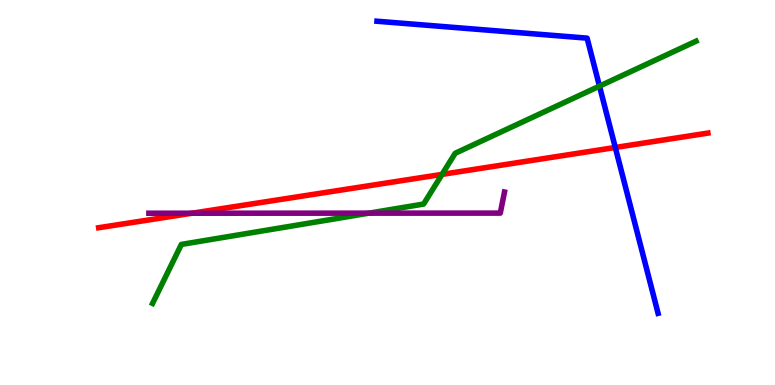[{'lines': ['blue', 'red'], 'intersections': [{'x': 7.94, 'y': 6.17}]}, {'lines': ['green', 'red'], 'intersections': [{'x': 5.7, 'y': 5.47}]}, {'lines': ['purple', 'red'], 'intersections': [{'x': 2.48, 'y': 4.46}]}, {'lines': ['blue', 'green'], 'intersections': [{'x': 7.74, 'y': 7.76}]}, {'lines': ['blue', 'purple'], 'intersections': []}, {'lines': ['green', 'purple'], 'intersections': [{'x': 4.76, 'y': 4.46}]}]